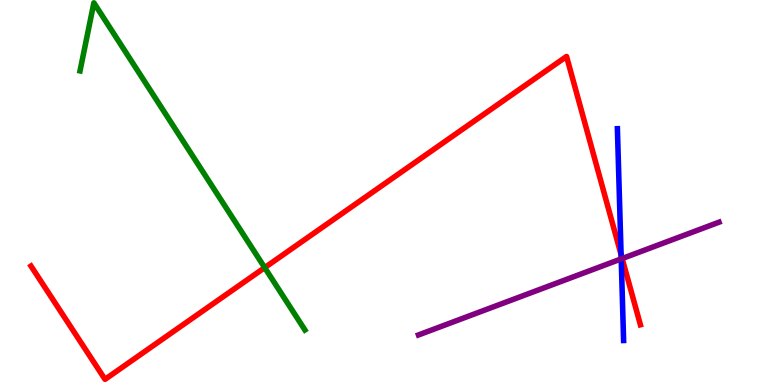[{'lines': ['blue', 'red'], 'intersections': [{'x': 8.01, 'y': 3.39}]}, {'lines': ['green', 'red'], 'intersections': [{'x': 3.42, 'y': 3.05}]}, {'lines': ['purple', 'red'], 'intersections': [{'x': 8.03, 'y': 3.28}]}, {'lines': ['blue', 'green'], 'intersections': []}, {'lines': ['blue', 'purple'], 'intersections': [{'x': 8.02, 'y': 3.28}]}, {'lines': ['green', 'purple'], 'intersections': []}]